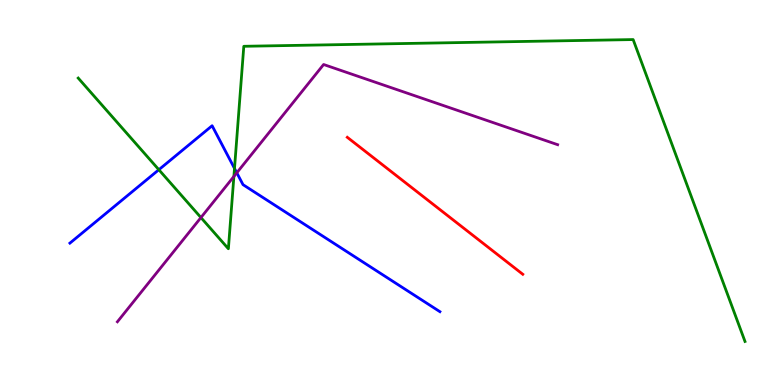[{'lines': ['blue', 'red'], 'intersections': []}, {'lines': ['green', 'red'], 'intersections': []}, {'lines': ['purple', 'red'], 'intersections': []}, {'lines': ['blue', 'green'], 'intersections': [{'x': 2.05, 'y': 5.59}, {'x': 3.03, 'y': 5.63}]}, {'lines': ['blue', 'purple'], 'intersections': [{'x': 3.06, 'y': 5.51}]}, {'lines': ['green', 'purple'], 'intersections': [{'x': 2.59, 'y': 4.35}, {'x': 3.02, 'y': 5.42}]}]